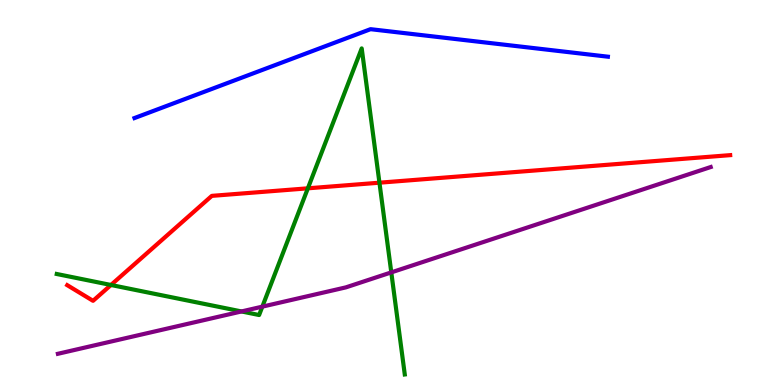[{'lines': ['blue', 'red'], 'intersections': []}, {'lines': ['green', 'red'], 'intersections': [{'x': 1.43, 'y': 2.6}, {'x': 3.97, 'y': 5.11}, {'x': 4.9, 'y': 5.25}]}, {'lines': ['purple', 'red'], 'intersections': []}, {'lines': ['blue', 'green'], 'intersections': []}, {'lines': ['blue', 'purple'], 'intersections': []}, {'lines': ['green', 'purple'], 'intersections': [{'x': 3.12, 'y': 1.91}, {'x': 3.39, 'y': 2.04}, {'x': 5.05, 'y': 2.92}]}]